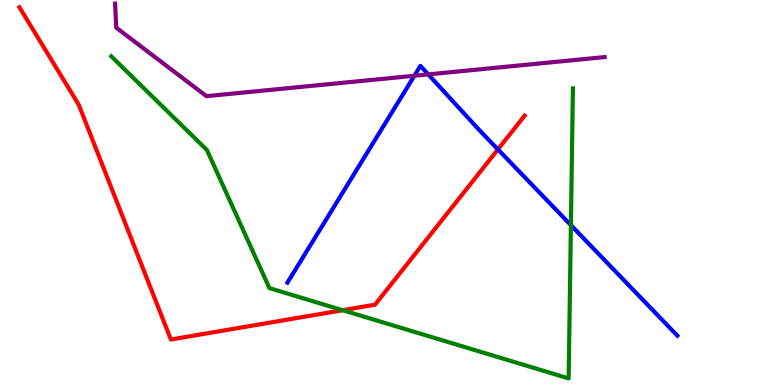[{'lines': ['blue', 'red'], 'intersections': [{'x': 6.42, 'y': 6.12}]}, {'lines': ['green', 'red'], 'intersections': [{'x': 4.42, 'y': 1.94}]}, {'lines': ['purple', 'red'], 'intersections': []}, {'lines': ['blue', 'green'], 'intersections': [{'x': 7.37, 'y': 4.15}]}, {'lines': ['blue', 'purple'], 'intersections': [{'x': 5.35, 'y': 8.03}, {'x': 5.53, 'y': 8.07}]}, {'lines': ['green', 'purple'], 'intersections': []}]